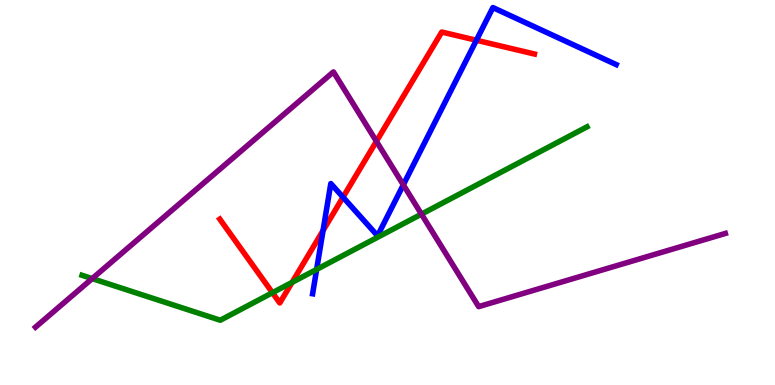[{'lines': ['blue', 'red'], 'intersections': [{'x': 4.17, 'y': 4.01}, {'x': 4.43, 'y': 4.88}, {'x': 6.15, 'y': 8.95}]}, {'lines': ['green', 'red'], 'intersections': [{'x': 3.52, 'y': 2.4}, {'x': 3.77, 'y': 2.67}]}, {'lines': ['purple', 'red'], 'intersections': [{'x': 4.86, 'y': 6.33}]}, {'lines': ['blue', 'green'], 'intersections': [{'x': 4.09, 'y': 3.0}]}, {'lines': ['blue', 'purple'], 'intersections': [{'x': 5.2, 'y': 5.2}]}, {'lines': ['green', 'purple'], 'intersections': [{'x': 1.19, 'y': 2.76}, {'x': 5.44, 'y': 4.44}]}]